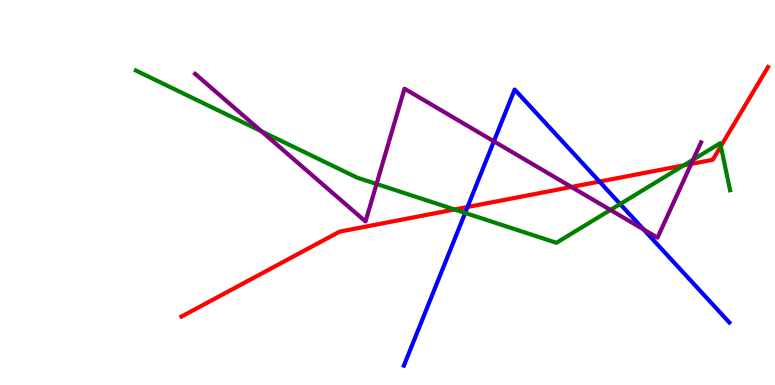[{'lines': ['blue', 'red'], 'intersections': [{'x': 6.03, 'y': 4.62}, {'x': 7.74, 'y': 5.28}]}, {'lines': ['green', 'red'], 'intersections': [{'x': 5.87, 'y': 4.56}, {'x': 8.82, 'y': 5.71}, {'x': 9.3, 'y': 6.2}]}, {'lines': ['purple', 'red'], 'intersections': [{'x': 7.37, 'y': 5.14}, {'x': 8.92, 'y': 5.74}]}, {'lines': ['blue', 'green'], 'intersections': [{'x': 6.0, 'y': 4.47}, {'x': 8.0, 'y': 4.7}]}, {'lines': ['blue', 'purple'], 'intersections': [{'x': 6.37, 'y': 6.33}, {'x': 8.3, 'y': 4.04}]}, {'lines': ['green', 'purple'], 'intersections': [{'x': 3.37, 'y': 6.59}, {'x': 4.86, 'y': 5.22}, {'x': 7.88, 'y': 4.55}, {'x': 8.94, 'y': 5.85}]}]